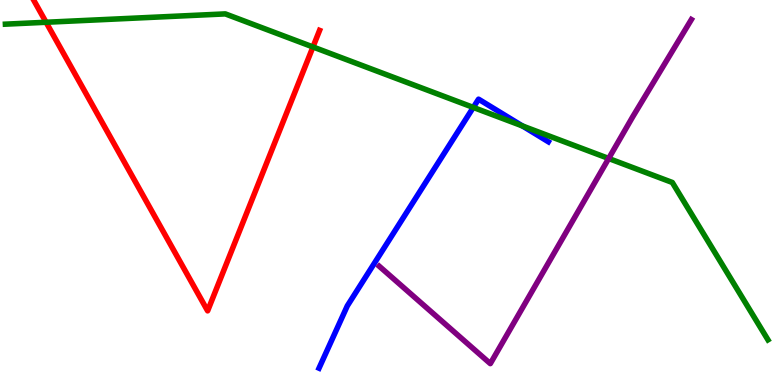[{'lines': ['blue', 'red'], 'intersections': []}, {'lines': ['green', 'red'], 'intersections': [{'x': 0.595, 'y': 9.42}, {'x': 4.04, 'y': 8.78}]}, {'lines': ['purple', 'red'], 'intersections': []}, {'lines': ['blue', 'green'], 'intersections': [{'x': 6.11, 'y': 7.21}, {'x': 6.74, 'y': 6.73}]}, {'lines': ['blue', 'purple'], 'intersections': []}, {'lines': ['green', 'purple'], 'intersections': [{'x': 7.85, 'y': 5.88}]}]